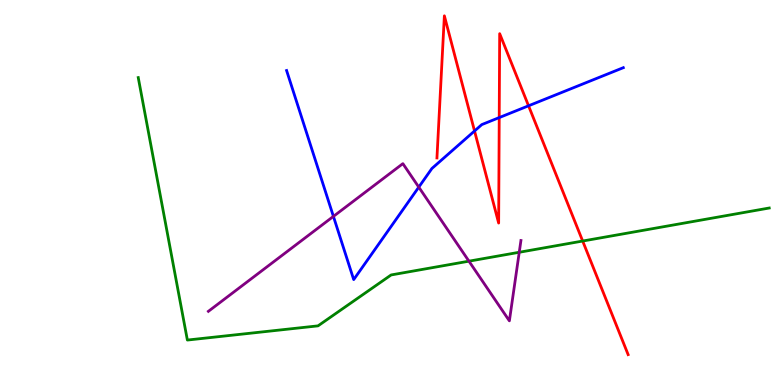[{'lines': ['blue', 'red'], 'intersections': [{'x': 6.12, 'y': 6.6}, {'x': 6.44, 'y': 6.95}, {'x': 6.82, 'y': 7.25}]}, {'lines': ['green', 'red'], 'intersections': [{'x': 7.52, 'y': 3.74}]}, {'lines': ['purple', 'red'], 'intersections': []}, {'lines': ['blue', 'green'], 'intersections': []}, {'lines': ['blue', 'purple'], 'intersections': [{'x': 4.3, 'y': 4.38}, {'x': 5.4, 'y': 5.14}]}, {'lines': ['green', 'purple'], 'intersections': [{'x': 6.05, 'y': 3.22}, {'x': 6.7, 'y': 3.45}]}]